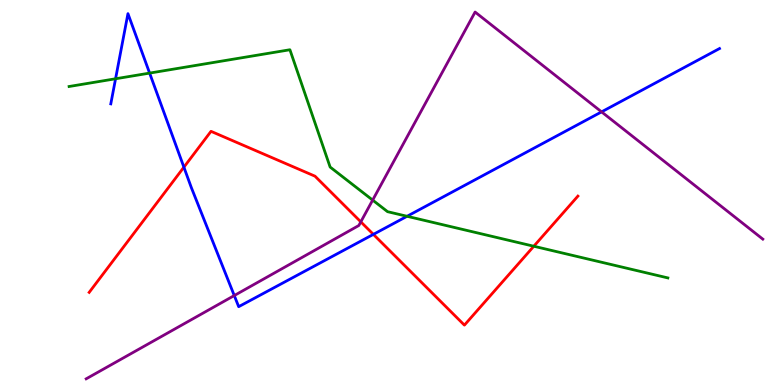[{'lines': ['blue', 'red'], 'intersections': [{'x': 2.37, 'y': 5.66}, {'x': 4.82, 'y': 3.91}]}, {'lines': ['green', 'red'], 'intersections': [{'x': 6.89, 'y': 3.6}]}, {'lines': ['purple', 'red'], 'intersections': [{'x': 4.66, 'y': 4.24}]}, {'lines': ['blue', 'green'], 'intersections': [{'x': 1.49, 'y': 7.95}, {'x': 1.93, 'y': 8.1}, {'x': 5.25, 'y': 4.38}]}, {'lines': ['blue', 'purple'], 'intersections': [{'x': 3.02, 'y': 2.32}, {'x': 7.76, 'y': 7.09}]}, {'lines': ['green', 'purple'], 'intersections': [{'x': 4.81, 'y': 4.8}]}]